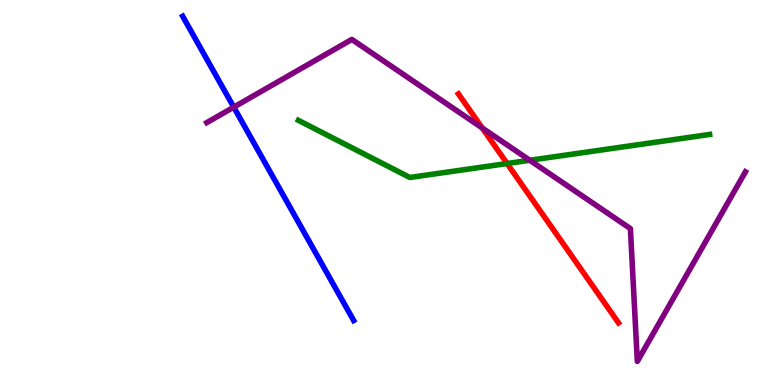[{'lines': ['blue', 'red'], 'intersections': []}, {'lines': ['green', 'red'], 'intersections': [{'x': 6.54, 'y': 5.75}]}, {'lines': ['purple', 'red'], 'intersections': [{'x': 6.22, 'y': 6.68}]}, {'lines': ['blue', 'green'], 'intersections': []}, {'lines': ['blue', 'purple'], 'intersections': [{'x': 3.02, 'y': 7.22}]}, {'lines': ['green', 'purple'], 'intersections': [{'x': 6.84, 'y': 5.84}]}]